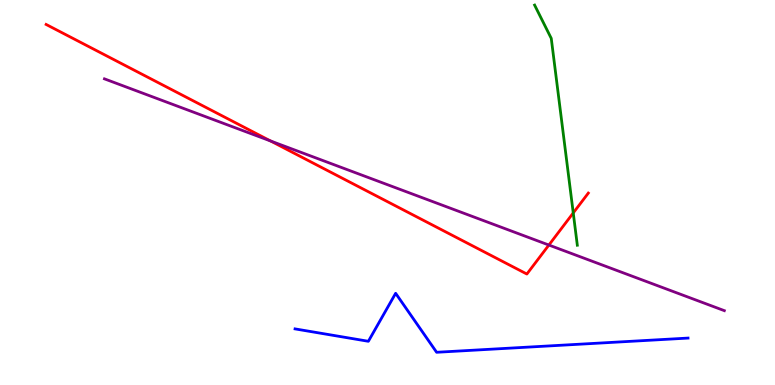[{'lines': ['blue', 'red'], 'intersections': []}, {'lines': ['green', 'red'], 'intersections': [{'x': 7.4, 'y': 4.47}]}, {'lines': ['purple', 'red'], 'intersections': [{'x': 3.49, 'y': 6.34}, {'x': 7.08, 'y': 3.64}]}, {'lines': ['blue', 'green'], 'intersections': []}, {'lines': ['blue', 'purple'], 'intersections': []}, {'lines': ['green', 'purple'], 'intersections': []}]